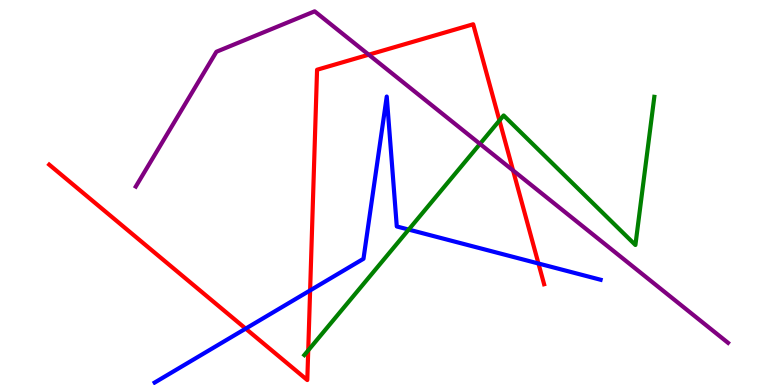[{'lines': ['blue', 'red'], 'intersections': [{'x': 3.17, 'y': 1.46}, {'x': 4.0, 'y': 2.46}, {'x': 6.95, 'y': 3.16}]}, {'lines': ['green', 'red'], 'intersections': [{'x': 3.98, 'y': 0.9}, {'x': 6.44, 'y': 6.87}]}, {'lines': ['purple', 'red'], 'intersections': [{'x': 4.76, 'y': 8.58}, {'x': 6.62, 'y': 5.57}]}, {'lines': ['blue', 'green'], 'intersections': [{'x': 5.27, 'y': 4.04}]}, {'lines': ['blue', 'purple'], 'intersections': []}, {'lines': ['green', 'purple'], 'intersections': [{'x': 6.19, 'y': 6.26}]}]